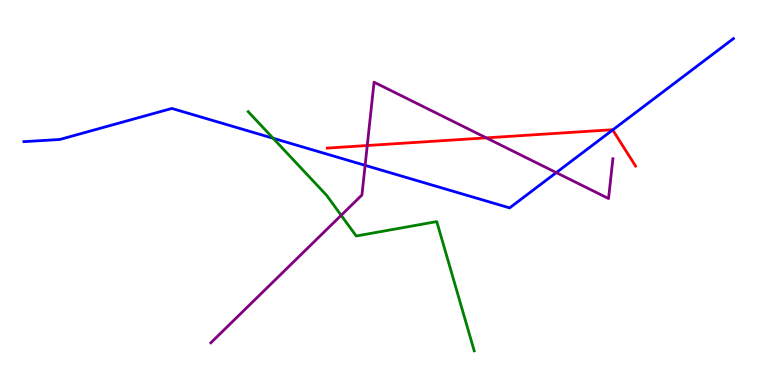[{'lines': ['blue', 'red'], 'intersections': [{'x': 7.91, 'y': 6.63}]}, {'lines': ['green', 'red'], 'intersections': []}, {'lines': ['purple', 'red'], 'intersections': [{'x': 4.74, 'y': 6.22}, {'x': 6.27, 'y': 6.42}]}, {'lines': ['blue', 'green'], 'intersections': [{'x': 3.52, 'y': 6.41}]}, {'lines': ['blue', 'purple'], 'intersections': [{'x': 4.71, 'y': 5.71}, {'x': 7.18, 'y': 5.52}]}, {'lines': ['green', 'purple'], 'intersections': [{'x': 4.4, 'y': 4.41}]}]